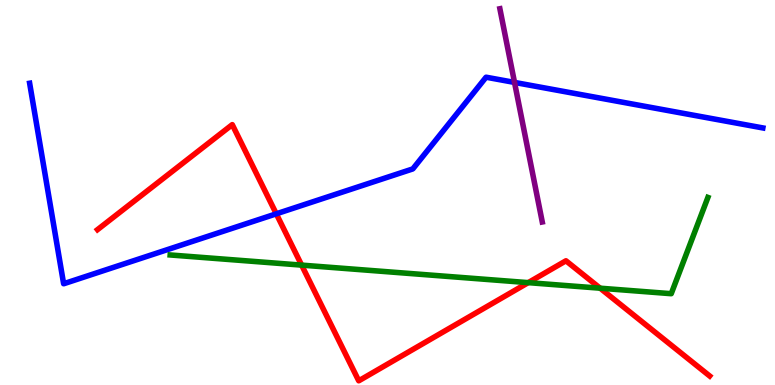[{'lines': ['blue', 'red'], 'intersections': [{'x': 3.57, 'y': 4.45}]}, {'lines': ['green', 'red'], 'intersections': [{'x': 3.89, 'y': 3.11}, {'x': 6.82, 'y': 2.66}, {'x': 7.74, 'y': 2.51}]}, {'lines': ['purple', 'red'], 'intersections': []}, {'lines': ['blue', 'green'], 'intersections': []}, {'lines': ['blue', 'purple'], 'intersections': [{'x': 6.64, 'y': 7.86}]}, {'lines': ['green', 'purple'], 'intersections': []}]